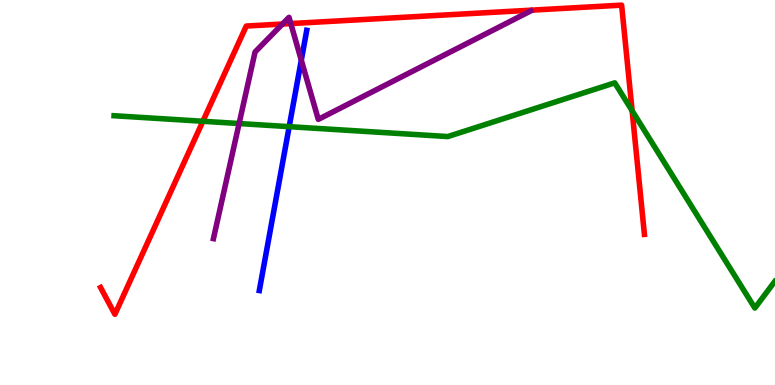[{'lines': ['blue', 'red'], 'intersections': []}, {'lines': ['green', 'red'], 'intersections': [{'x': 2.62, 'y': 6.85}, {'x': 8.16, 'y': 7.12}]}, {'lines': ['purple', 'red'], 'intersections': [{'x': 3.64, 'y': 9.38}, {'x': 3.75, 'y': 9.39}]}, {'lines': ['blue', 'green'], 'intersections': [{'x': 3.73, 'y': 6.71}]}, {'lines': ['blue', 'purple'], 'intersections': [{'x': 3.89, 'y': 8.44}]}, {'lines': ['green', 'purple'], 'intersections': [{'x': 3.09, 'y': 6.79}]}]